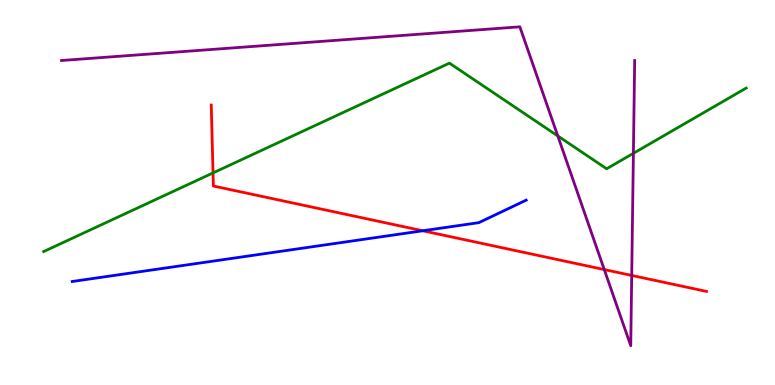[{'lines': ['blue', 'red'], 'intersections': [{'x': 5.46, 'y': 4.01}]}, {'lines': ['green', 'red'], 'intersections': [{'x': 2.75, 'y': 5.51}]}, {'lines': ['purple', 'red'], 'intersections': [{'x': 7.8, 'y': 3.0}, {'x': 8.15, 'y': 2.85}]}, {'lines': ['blue', 'green'], 'intersections': []}, {'lines': ['blue', 'purple'], 'intersections': []}, {'lines': ['green', 'purple'], 'intersections': [{'x': 7.2, 'y': 6.47}, {'x': 8.17, 'y': 6.02}]}]